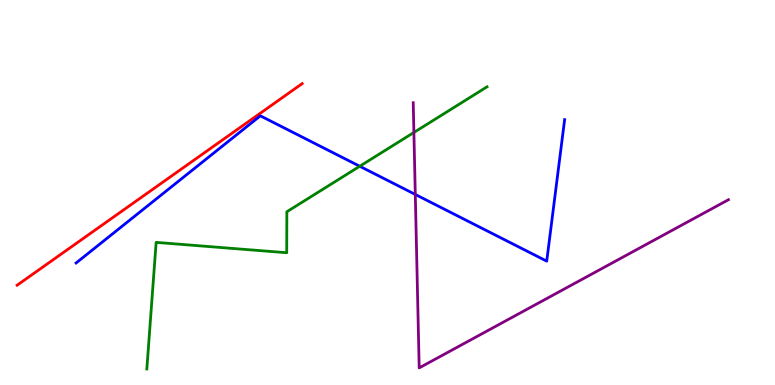[{'lines': ['blue', 'red'], 'intersections': []}, {'lines': ['green', 'red'], 'intersections': []}, {'lines': ['purple', 'red'], 'intersections': []}, {'lines': ['blue', 'green'], 'intersections': [{'x': 4.64, 'y': 5.68}]}, {'lines': ['blue', 'purple'], 'intersections': [{'x': 5.36, 'y': 4.95}]}, {'lines': ['green', 'purple'], 'intersections': [{'x': 5.34, 'y': 6.56}]}]